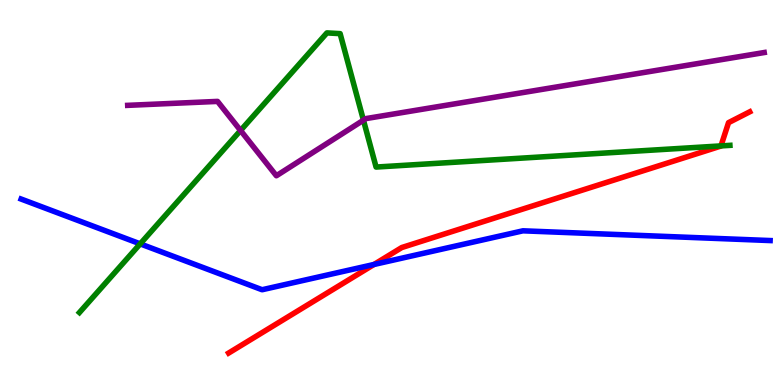[{'lines': ['blue', 'red'], 'intersections': [{'x': 4.83, 'y': 3.13}]}, {'lines': ['green', 'red'], 'intersections': [{'x': 9.3, 'y': 6.21}]}, {'lines': ['purple', 'red'], 'intersections': []}, {'lines': ['blue', 'green'], 'intersections': [{'x': 1.81, 'y': 3.67}]}, {'lines': ['blue', 'purple'], 'intersections': []}, {'lines': ['green', 'purple'], 'intersections': [{'x': 3.1, 'y': 6.61}, {'x': 4.69, 'y': 6.88}]}]